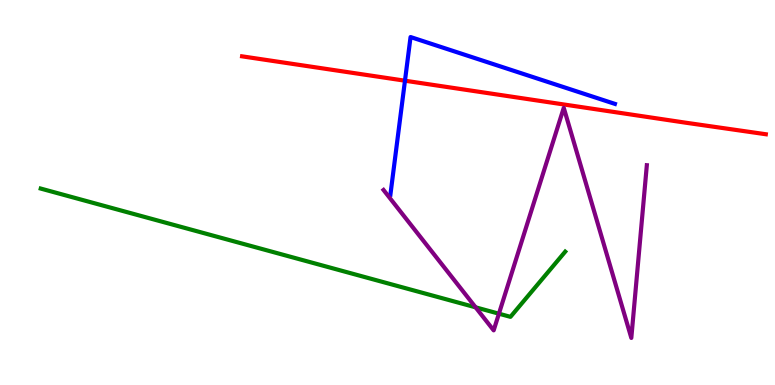[{'lines': ['blue', 'red'], 'intersections': [{'x': 5.23, 'y': 7.9}]}, {'lines': ['green', 'red'], 'intersections': []}, {'lines': ['purple', 'red'], 'intersections': []}, {'lines': ['blue', 'green'], 'intersections': []}, {'lines': ['blue', 'purple'], 'intersections': []}, {'lines': ['green', 'purple'], 'intersections': [{'x': 6.14, 'y': 2.02}, {'x': 6.44, 'y': 1.85}]}]